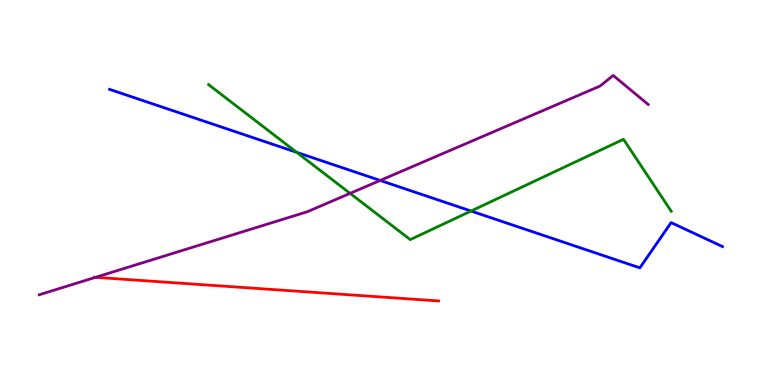[{'lines': ['blue', 'red'], 'intersections': []}, {'lines': ['green', 'red'], 'intersections': []}, {'lines': ['purple', 'red'], 'intersections': [{'x': 1.23, 'y': 2.8}]}, {'lines': ['blue', 'green'], 'intersections': [{'x': 3.83, 'y': 6.04}, {'x': 6.08, 'y': 4.52}]}, {'lines': ['blue', 'purple'], 'intersections': [{'x': 4.91, 'y': 5.31}]}, {'lines': ['green', 'purple'], 'intersections': [{'x': 4.52, 'y': 4.98}]}]